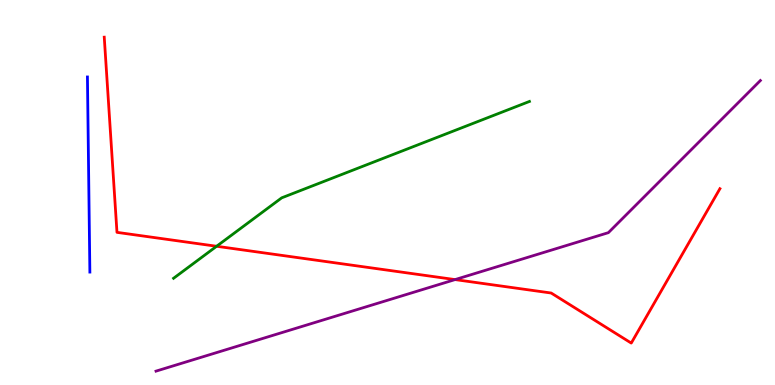[{'lines': ['blue', 'red'], 'intersections': []}, {'lines': ['green', 'red'], 'intersections': [{'x': 2.79, 'y': 3.6}]}, {'lines': ['purple', 'red'], 'intersections': [{'x': 5.87, 'y': 2.74}]}, {'lines': ['blue', 'green'], 'intersections': []}, {'lines': ['blue', 'purple'], 'intersections': []}, {'lines': ['green', 'purple'], 'intersections': []}]